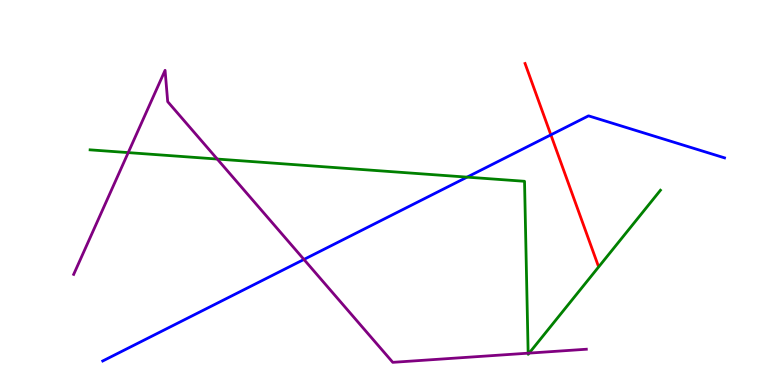[{'lines': ['blue', 'red'], 'intersections': [{'x': 7.11, 'y': 6.5}]}, {'lines': ['green', 'red'], 'intersections': []}, {'lines': ['purple', 'red'], 'intersections': []}, {'lines': ['blue', 'green'], 'intersections': [{'x': 6.03, 'y': 5.4}]}, {'lines': ['blue', 'purple'], 'intersections': [{'x': 3.92, 'y': 3.26}]}, {'lines': ['green', 'purple'], 'intersections': [{'x': 1.65, 'y': 6.04}, {'x': 2.8, 'y': 5.87}, {'x': 6.81, 'y': 0.827}, {'x': 6.83, 'y': 0.828}]}]